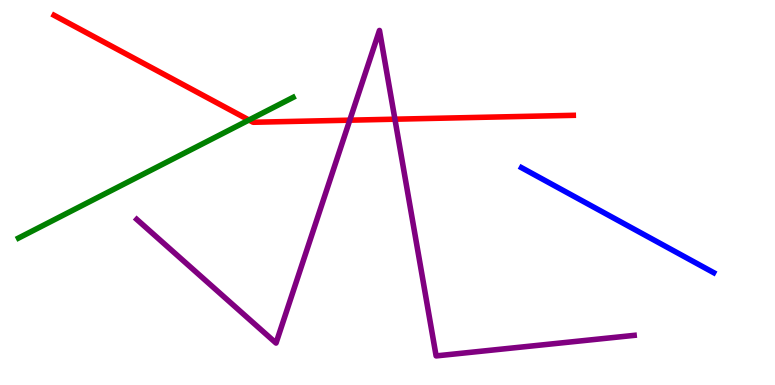[{'lines': ['blue', 'red'], 'intersections': []}, {'lines': ['green', 'red'], 'intersections': [{'x': 3.21, 'y': 6.88}]}, {'lines': ['purple', 'red'], 'intersections': [{'x': 4.51, 'y': 6.88}, {'x': 5.1, 'y': 6.9}]}, {'lines': ['blue', 'green'], 'intersections': []}, {'lines': ['blue', 'purple'], 'intersections': []}, {'lines': ['green', 'purple'], 'intersections': []}]